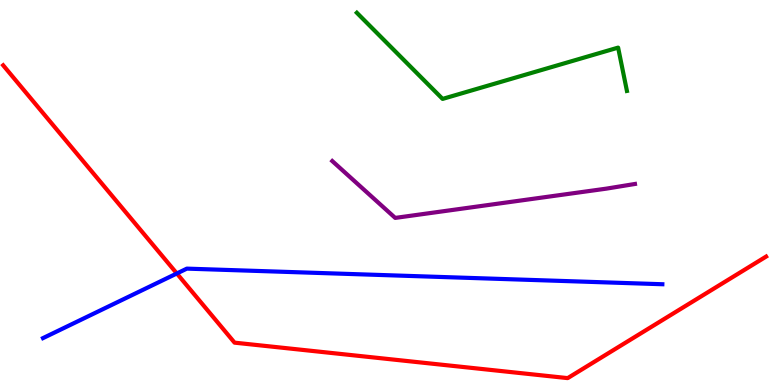[{'lines': ['blue', 'red'], 'intersections': [{'x': 2.28, 'y': 2.9}]}, {'lines': ['green', 'red'], 'intersections': []}, {'lines': ['purple', 'red'], 'intersections': []}, {'lines': ['blue', 'green'], 'intersections': []}, {'lines': ['blue', 'purple'], 'intersections': []}, {'lines': ['green', 'purple'], 'intersections': []}]